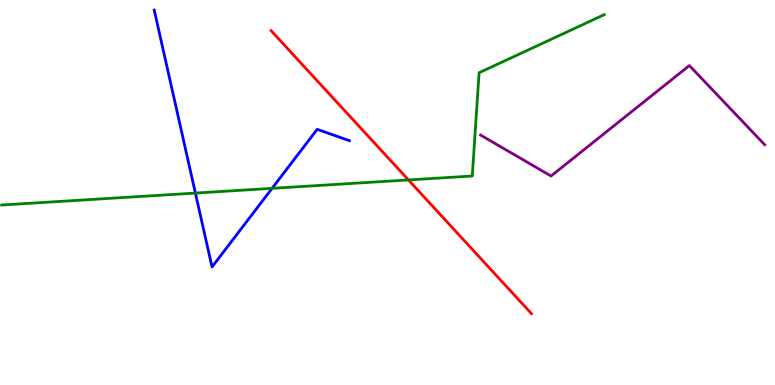[{'lines': ['blue', 'red'], 'intersections': []}, {'lines': ['green', 'red'], 'intersections': [{'x': 5.27, 'y': 5.33}]}, {'lines': ['purple', 'red'], 'intersections': []}, {'lines': ['blue', 'green'], 'intersections': [{'x': 2.52, 'y': 4.99}, {'x': 3.51, 'y': 5.11}]}, {'lines': ['blue', 'purple'], 'intersections': []}, {'lines': ['green', 'purple'], 'intersections': []}]